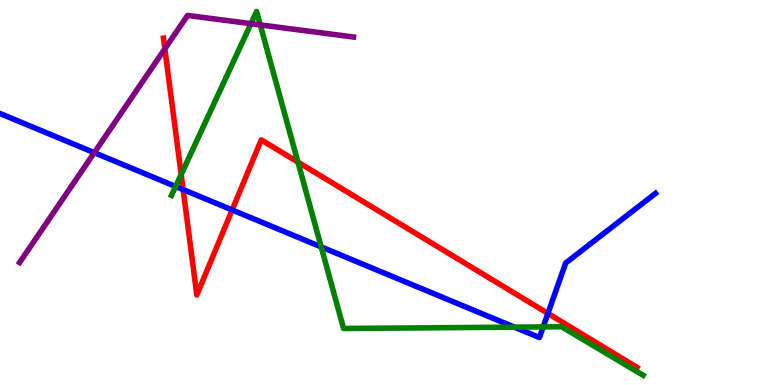[{'lines': ['blue', 'red'], 'intersections': [{'x': 2.36, 'y': 5.08}, {'x': 3.0, 'y': 4.55}, {'x': 7.07, 'y': 1.86}]}, {'lines': ['green', 'red'], 'intersections': [{'x': 2.34, 'y': 5.47}, {'x': 3.84, 'y': 5.79}]}, {'lines': ['purple', 'red'], 'intersections': [{'x': 2.13, 'y': 8.73}]}, {'lines': ['blue', 'green'], 'intersections': [{'x': 2.27, 'y': 5.16}, {'x': 4.14, 'y': 3.59}, {'x': 6.64, 'y': 1.5}, {'x': 7.01, 'y': 1.51}]}, {'lines': ['blue', 'purple'], 'intersections': [{'x': 1.22, 'y': 6.03}]}, {'lines': ['green', 'purple'], 'intersections': [{'x': 3.24, 'y': 9.38}, {'x': 3.36, 'y': 9.35}]}]